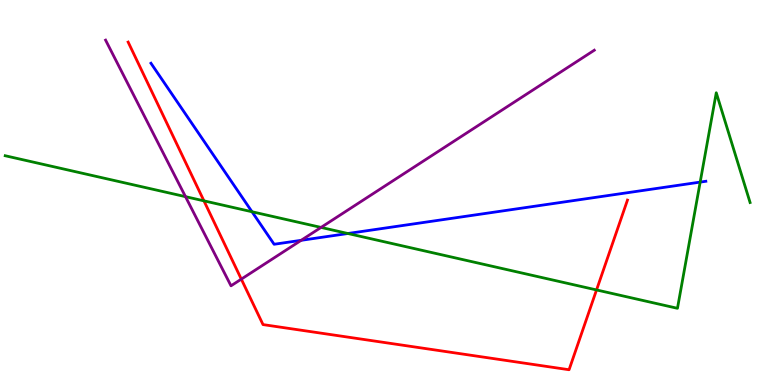[{'lines': ['blue', 'red'], 'intersections': []}, {'lines': ['green', 'red'], 'intersections': [{'x': 2.63, 'y': 4.78}, {'x': 7.7, 'y': 2.47}]}, {'lines': ['purple', 'red'], 'intersections': [{'x': 3.11, 'y': 2.75}]}, {'lines': ['blue', 'green'], 'intersections': [{'x': 3.25, 'y': 4.5}, {'x': 4.49, 'y': 3.93}, {'x': 9.03, 'y': 5.27}]}, {'lines': ['blue', 'purple'], 'intersections': [{'x': 3.89, 'y': 3.76}]}, {'lines': ['green', 'purple'], 'intersections': [{'x': 2.39, 'y': 4.89}, {'x': 4.14, 'y': 4.09}]}]